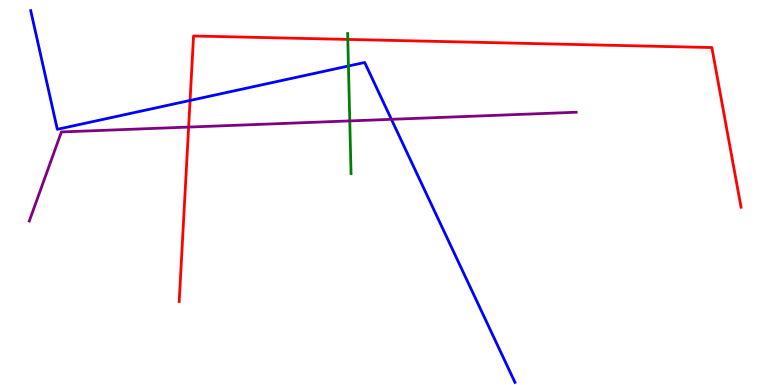[{'lines': ['blue', 'red'], 'intersections': [{'x': 2.45, 'y': 7.39}]}, {'lines': ['green', 'red'], 'intersections': [{'x': 4.49, 'y': 8.98}]}, {'lines': ['purple', 'red'], 'intersections': [{'x': 2.43, 'y': 6.7}]}, {'lines': ['blue', 'green'], 'intersections': [{'x': 4.5, 'y': 8.29}]}, {'lines': ['blue', 'purple'], 'intersections': [{'x': 5.05, 'y': 6.9}]}, {'lines': ['green', 'purple'], 'intersections': [{'x': 4.51, 'y': 6.86}]}]